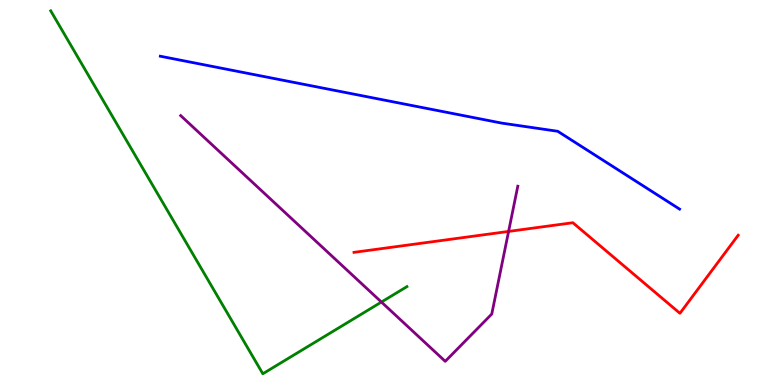[{'lines': ['blue', 'red'], 'intersections': []}, {'lines': ['green', 'red'], 'intersections': []}, {'lines': ['purple', 'red'], 'intersections': [{'x': 6.56, 'y': 3.99}]}, {'lines': ['blue', 'green'], 'intersections': []}, {'lines': ['blue', 'purple'], 'intersections': []}, {'lines': ['green', 'purple'], 'intersections': [{'x': 4.92, 'y': 2.15}]}]